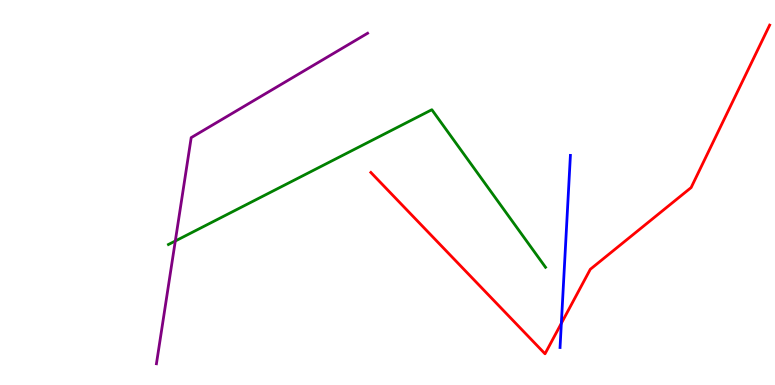[{'lines': ['blue', 'red'], 'intersections': [{'x': 7.24, 'y': 1.6}]}, {'lines': ['green', 'red'], 'intersections': []}, {'lines': ['purple', 'red'], 'intersections': []}, {'lines': ['blue', 'green'], 'intersections': []}, {'lines': ['blue', 'purple'], 'intersections': []}, {'lines': ['green', 'purple'], 'intersections': [{'x': 2.26, 'y': 3.74}]}]